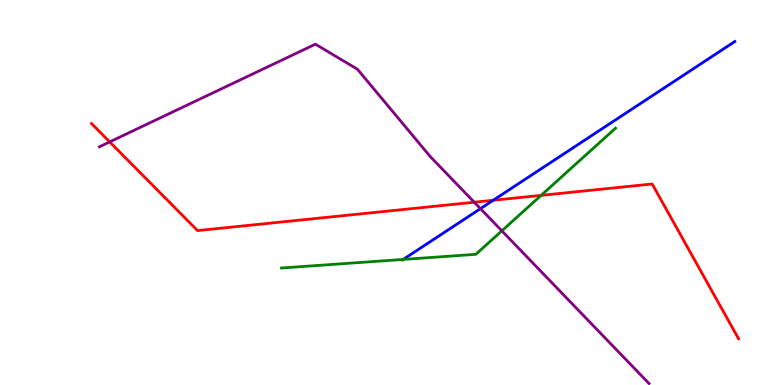[{'lines': ['blue', 'red'], 'intersections': [{'x': 6.36, 'y': 4.8}]}, {'lines': ['green', 'red'], 'intersections': [{'x': 6.98, 'y': 4.93}]}, {'lines': ['purple', 'red'], 'intersections': [{'x': 1.42, 'y': 6.31}, {'x': 6.12, 'y': 4.75}]}, {'lines': ['blue', 'green'], 'intersections': [{'x': 5.2, 'y': 3.26}]}, {'lines': ['blue', 'purple'], 'intersections': [{'x': 6.2, 'y': 4.58}]}, {'lines': ['green', 'purple'], 'intersections': [{'x': 6.48, 'y': 4.0}]}]